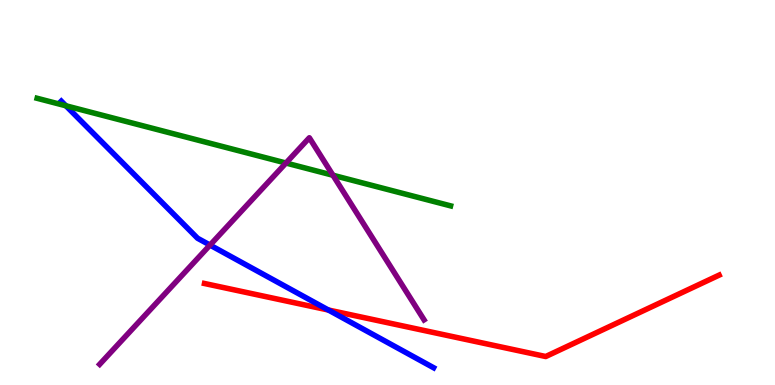[{'lines': ['blue', 'red'], 'intersections': [{'x': 4.24, 'y': 1.95}]}, {'lines': ['green', 'red'], 'intersections': []}, {'lines': ['purple', 'red'], 'intersections': []}, {'lines': ['blue', 'green'], 'intersections': [{'x': 0.85, 'y': 7.25}]}, {'lines': ['blue', 'purple'], 'intersections': [{'x': 2.71, 'y': 3.63}]}, {'lines': ['green', 'purple'], 'intersections': [{'x': 3.69, 'y': 5.77}, {'x': 4.3, 'y': 5.45}]}]